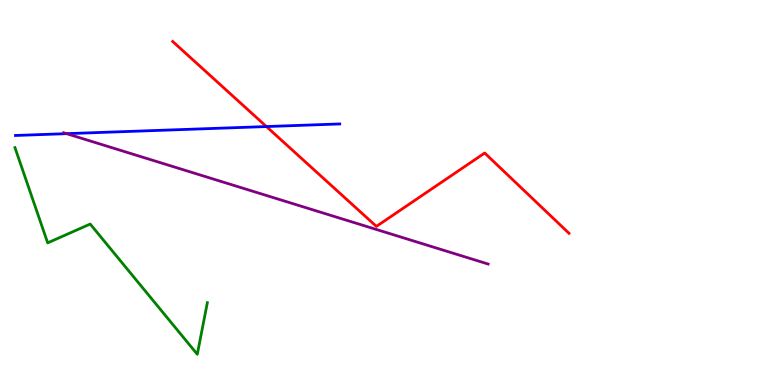[{'lines': ['blue', 'red'], 'intersections': [{'x': 3.44, 'y': 6.71}]}, {'lines': ['green', 'red'], 'intersections': []}, {'lines': ['purple', 'red'], 'intersections': []}, {'lines': ['blue', 'green'], 'intersections': []}, {'lines': ['blue', 'purple'], 'intersections': [{'x': 0.859, 'y': 6.53}]}, {'lines': ['green', 'purple'], 'intersections': []}]